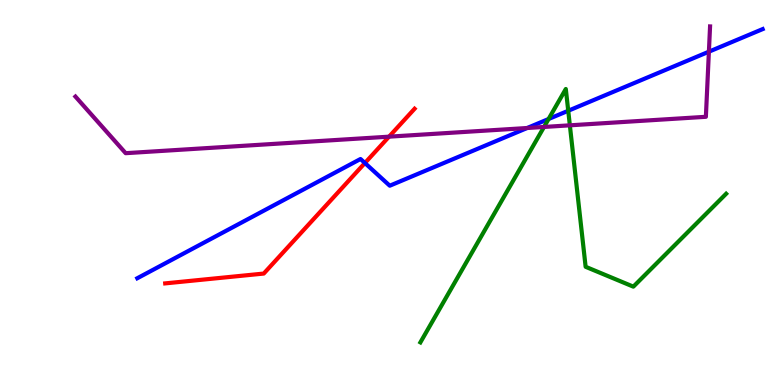[{'lines': ['blue', 'red'], 'intersections': [{'x': 4.71, 'y': 5.77}]}, {'lines': ['green', 'red'], 'intersections': []}, {'lines': ['purple', 'red'], 'intersections': [{'x': 5.02, 'y': 6.45}]}, {'lines': ['blue', 'green'], 'intersections': [{'x': 7.08, 'y': 6.91}, {'x': 7.33, 'y': 7.12}]}, {'lines': ['blue', 'purple'], 'intersections': [{'x': 6.8, 'y': 6.68}, {'x': 9.15, 'y': 8.66}]}, {'lines': ['green', 'purple'], 'intersections': [{'x': 7.02, 'y': 6.7}, {'x': 7.35, 'y': 6.74}]}]